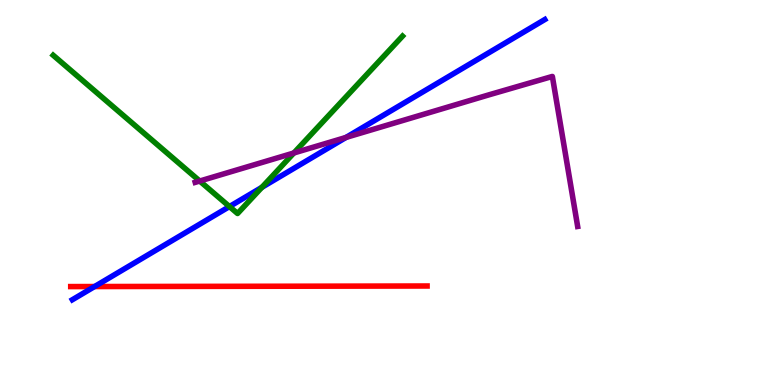[{'lines': ['blue', 'red'], 'intersections': [{'x': 1.22, 'y': 2.56}]}, {'lines': ['green', 'red'], 'intersections': []}, {'lines': ['purple', 'red'], 'intersections': []}, {'lines': ['blue', 'green'], 'intersections': [{'x': 2.96, 'y': 4.63}, {'x': 3.38, 'y': 5.13}]}, {'lines': ['blue', 'purple'], 'intersections': [{'x': 4.47, 'y': 6.43}]}, {'lines': ['green', 'purple'], 'intersections': [{'x': 2.58, 'y': 5.3}, {'x': 3.79, 'y': 6.03}]}]